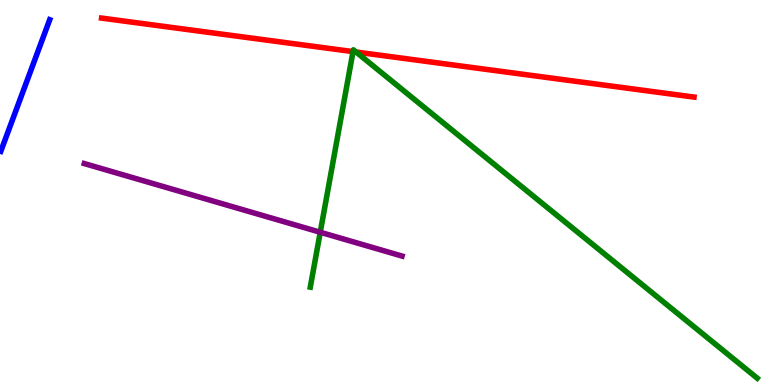[{'lines': ['blue', 'red'], 'intersections': []}, {'lines': ['green', 'red'], 'intersections': [{'x': 4.56, 'y': 8.66}, {'x': 4.59, 'y': 8.65}]}, {'lines': ['purple', 'red'], 'intersections': []}, {'lines': ['blue', 'green'], 'intersections': []}, {'lines': ['blue', 'purple'], 'intersections': []}, {'lines': ['green', 'purple'], 'intersections': [{'x': 4.13, 'y': 3.97}]}]